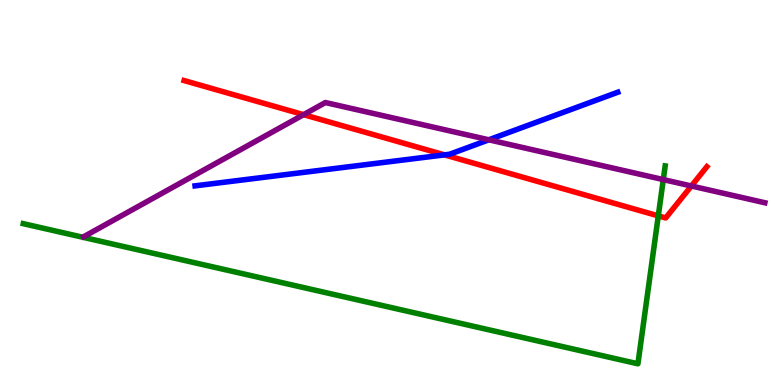[{'lines': ['blue', 'red'], 'intersections': [{'x': 5.74, 'y': 5.98}]}, {'lines': ['green', 'red'], 'intersections': [{'x': 8.49, 'y': 4.39}]}, {'lines': ['purple', 'red'], 'intersections': [{'x': 3.92, 'y': 7.02}, {'x': 8.92, 'y': 5.17}]}, {'lines': ['blue', 'green'], 'intersections': []}, {'lines': ['blue', 'purple'], 'intersections': [{'x': 6.31, 'y': 6.37}]}, {'lines': ['green', 'purple'], 'intersections': [{'x': 8.56, 'y': 5.34}]}]